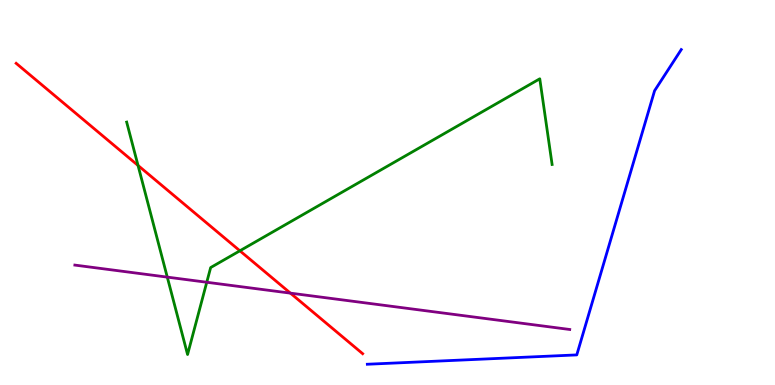[{'lines': ['blue', 'red'], 'intersections': []}, {'lines': ['green', 'red'], 'intersections': [{'x': 1.78, 'y': 5.7}, {'x': 3.1, 'y': 3.49}]}, {'lines': ['purple', 'red'], 'intersections': [{'x': 3.75, 'y': 2.39}]}, {'lines': ['blue', 'green'], 'intersections': []}, {'lines': ['blue', 'purple'], 'intersections': []}, {'lines': ['green', 'purple'], 'intersections': [{'x': 2.16, 'y': 2.8}, {'x': 2.67, 'y': 2.67}]}]